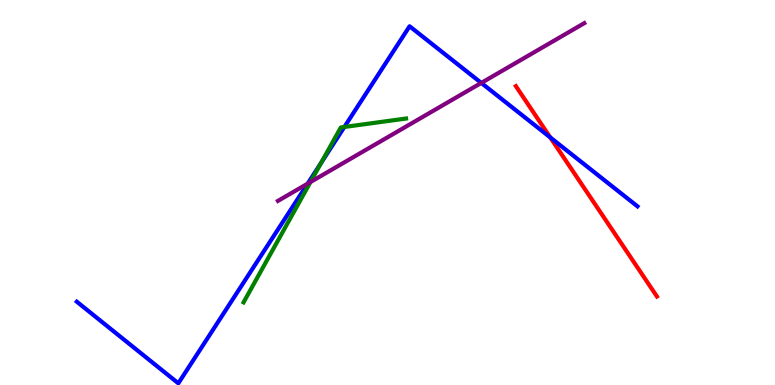[{'lines': ['blue', 'red'], 'intersections': [{'x': 7.1, 'y': 6.43}]}, {'lines': ['green', 'red'], 'intersections': []}, {'lines': ['purple', 'red'], 'intersections': []}, {'lines': ['blue', 'green'], 'intersections': [{'x': 4.14, 'y': 5.77}, {'x': 4.44, 'y': 6.7}]}, {'lines': ['blue', 'purple'], 'intersections': [{'x': 3.97, 'y': 5.23}, {'x': 6.21, 'y': 7.85}]}, {'lines': ['green', 'purple'], 'intersections': [{'x': 4.01, 'y': 5.27}]}]